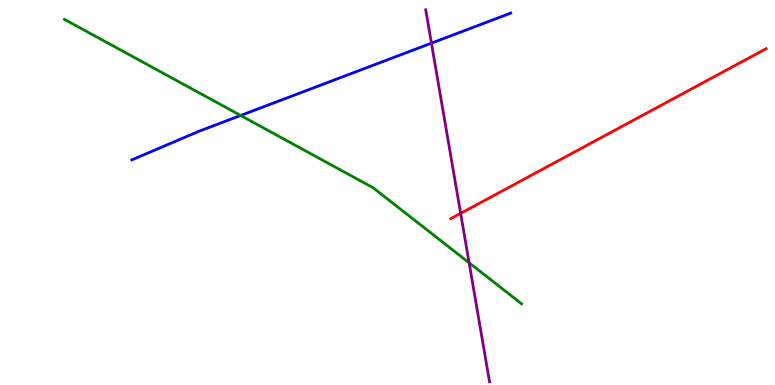[{'lines': ['blue', 'red'], 'intersections': []}, {'lines': ['green', 'red'], 'intersections': []}, {'lines': ['purple', 'red'], 'intersections': [{'x': 5.94, 'y': 4.46}]}, {'lines': ['blue', 'green'], 'intersections': [{'x': 3.11, 'y': 7.0}]}, {'lines': ['blue', 'purple'], 'intersections': [{'x': 5.57, 'y': 8.88}]}, {'lines': ['green', 'purple'], 'intersections': [{'x': 6.05, 'y': 3.17}]}]